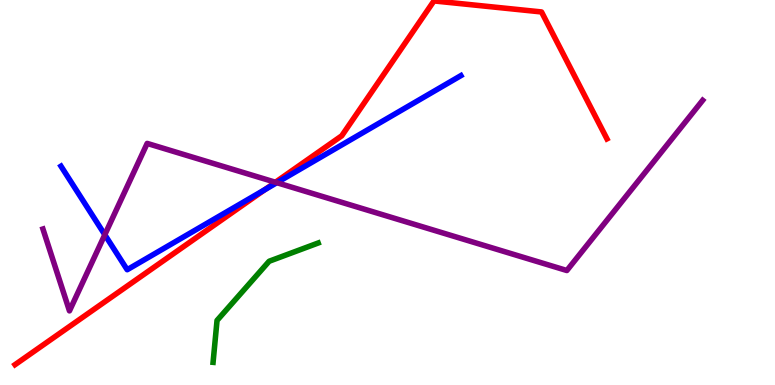[{'lines': ['blue', 'red'], 'intersections': [{'x': 3.42, 'y': 5.07}]}, {'lines': ['green', 'red'], 'intersections': []}, {'lines': ['purple', 'red'], 'intersections': [{'x': 3.55, 'y': 5.27}]}, {'lines': ['blue', 'green'], 'intersections': []}, {'lines': ['blue', 'purple'], 'intersections': [{'x': 1.35, 'y': 3.9}, {'x': 3.57, 'y': 5.26}]}, {'lines': ['green', 'purple'], 'intersections': []}]